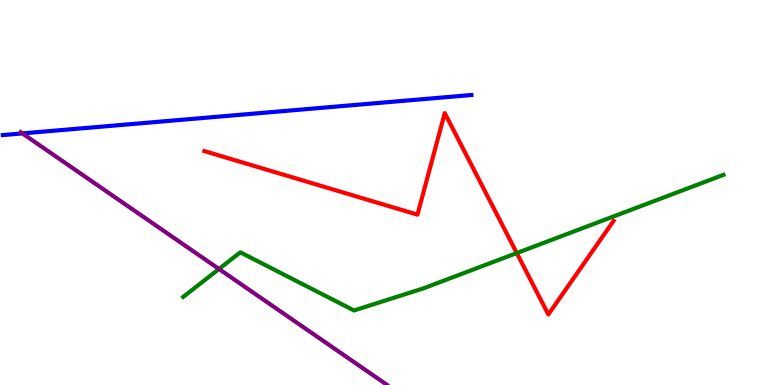[{'lines': ['blue', 'red'], 'intersections': []}, {'lines': ['green', 'red'], 'intersections': [{'x': 6.67, 'y': 3.43}]}, {'lines': ['purple', 'red'], 'intersections': []}, {'lines': ['blue', 'green'], 'intersections': []}, {'lines': ['blue', 'purple'], 'intersections': [{'x': 0.289, 'y': 6.53}]}, {'lines': ['green', 'purple'], 'intersections': [{'x': 2.83, 'y': 3.01}]}]